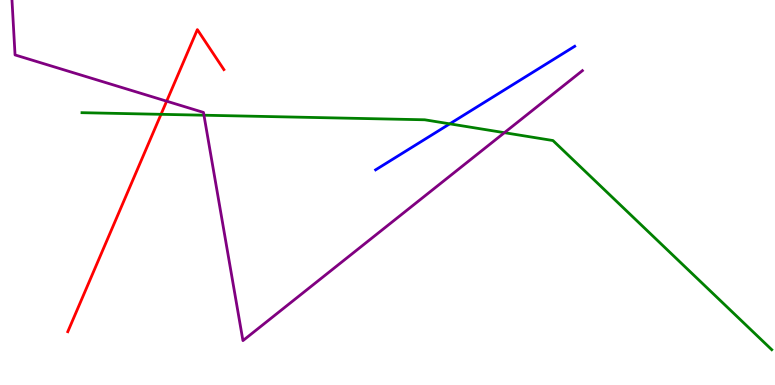[{'lines': ['blue', 'red'], 'intersections': []}, {'lines': ['green', 'red'], 'intersections': [{'x': 2.08, 'y': 7.03}]}, {'lines': ['purple', 'red'], 'intersections': [{'x': 2.15, 'y': 7.37}]}, {'lines': ['blue', 'green'], 'intersections': [{'x': 5.8, 'y': 6.78}]}, {'lines': ['blue', 'purple'], 'intersections': []}, {'lines': ['green', 'purple'], 'intersections': [{'x': 2.63, 'y': 7.01}, {'x': 6.51, 'y': 6.55}]}]